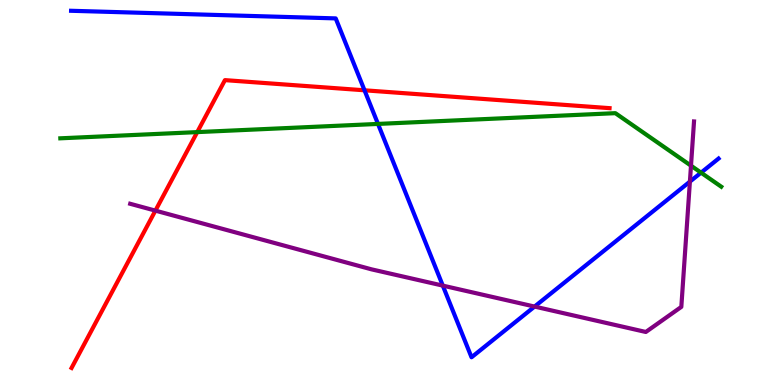[{'lines': ['blue', 'red'], 'intersections': [{'x': 4.7, 'y': 7.65}]}, {'lines': ['green', 'red'], 'intersections': [{'x': 2.55, 'y': 6.57}]}, {'lines': ['purple', 'red'], 'intersections': [{'x': 2.01, 'y': 4.53}]}, {'lines': ['blue', 'green'], 'intersections': [{'x': 4.88, 'y': 6.78}, {'x': 9.05, 'y': 5.52}]}, {'lines': ['blue', 'purple'], 'intersections': [{'x': 5.71, 'y': 2.58}, {'x': 6.9, 'y': 2.04}, {'x': 8.9, 'y': 5.28}]}, {'lines': ['green', 'purple'], 'intersections': [{'x': 8.92, 'y': 5.7}]}]